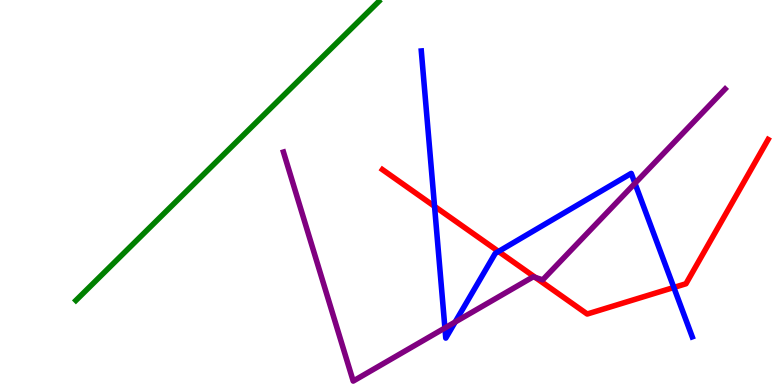[{'lines': ['blue', 'red'], 'intersections': [{'x': 5.61, 'y': 4.64}, {'x': 6.43, 'y': 3.47}, {'x': 8.69, 'y': 2.53}]}, {'lines': ['green', 'red'], 'intersections': []}, {'lines': ['purple', 'red'], 'intersections': [{'x': 6.91, 'y': 2.79}]}, {'lines': ['blue', 'green'], 'intersections': []}, {'lines': ['blue', 'purple'], 'intersections': [{'x': 5.74, 'y': 1.48}, {'x': 5.87, 'y': 1.64}, {'x': 8.19, 'y': 5.24}]}, {'lines': ['green', 'purple'], 'intersections': []}]